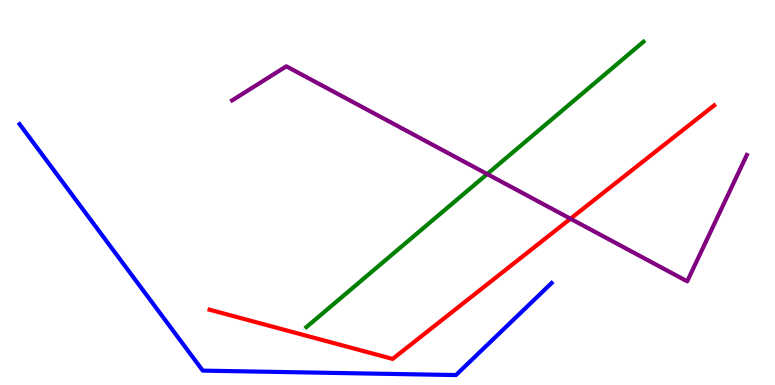[{'lines': ['blue', 'red'], 'intersections': []}, {'lines': ['green', 'red'], 'intersections': []}, {'lines': ['purple', 'red'], 'intersections': [{'x': 7.36, 'y': 4.32}]}, {'lines': ['blue', 'green'], 'intersections': []}, {'lines': ['blue', 'purple'], 'intersections': []}, {'lines': ['green', 'purple'], 'intersections': [{'x': 6.29, 'y': 5.48}]}]